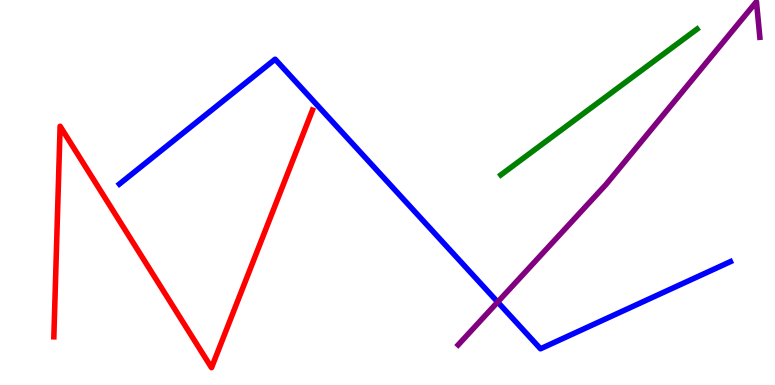[{'lines': ['blue', 'red'], 'intersections': []}, {'lines': ['green', 'red'], 'intersections': []}, {'lines': ['purple', 'red'], 'intersections': []}, {'lines': ['blue', 'green'], 'intersections': []}, {'lines': ['blue', 'purple'], 'intersections': [{'x': 6.42, 'y': 2.15}]}, {'lines': ['green', 'purple'], 'intersections': []}]